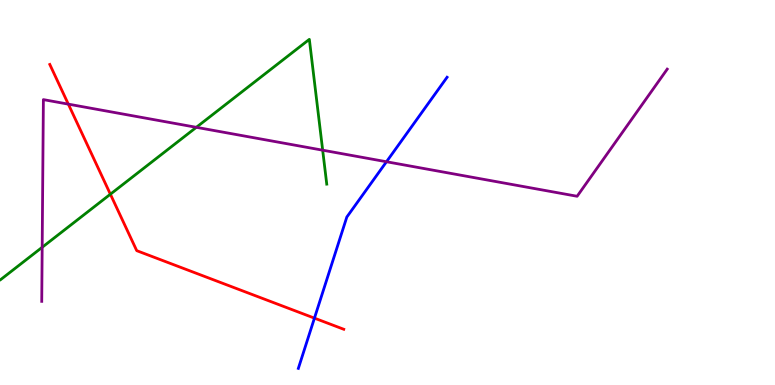[{'lines': ['blue', 'red'], 'intersections': [{'x': 4.06, 'y': 1.74}]}, {'lines': ['green', 'red'], 'intersections': [{'x': 1.42, 'y': 4.96}]}, {'lines': ['purple', 'red'], 'intersections': [{'x': 0.882, 'y': 7.3}]}, {'lines': ['blue', 'green'], 'intersections': []}, {'lines': ['blue', 'purple'], 'intersections': [{'x': 4.99, 'y': 5.8}]}, {'lines': ['green', 'purple'], 'intersections': [{'x': 0.544, 'y': 3.58}, {'x': 2.53, 'y': 6.69}, {'x': 4.16, 'y': 6.1}]}]